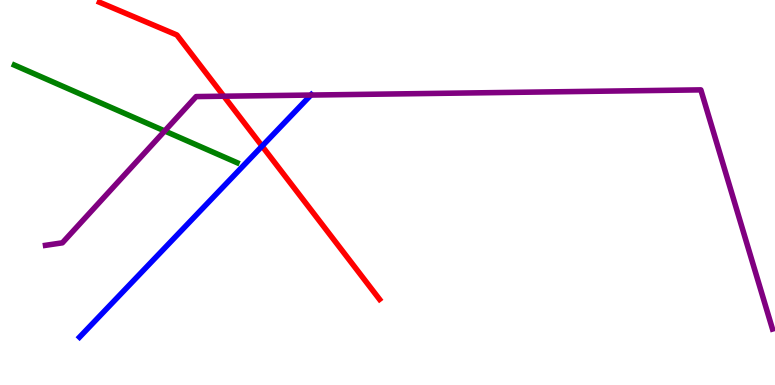[{'lines': ['blue', 'red'], 'intersections': [{'x': 3.38, 'y': 6.2}]}, {'lines': ['green', 'red'], 'intersections': []}, {'lines': ['purple', 'red'], 'intersections': [{'x': 2.89, 'y': 7.5}]}, {'lines': ['blue', 'green'], 'intersections': []}, {'lines': ['blue', 'purple'], 'intersections': [{'x': 4.01, 'y': 7.53}]}, {'lines': ['green', 'purple'], 'intersections': [{'x': 2.13, 'y': 6.6}]}]